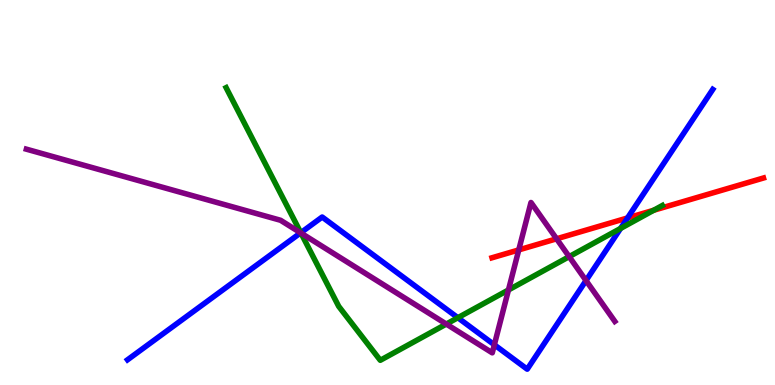[{'lines': ['blue', 'red'], 'intersections': [{'x': 8.1, 'y': 4.34}]}, {'lines': ['green', 'red'], 'intersections': [{'x': 8.43, 'y': 4.54}]}, {'lines': ['purple', 'red'], 'intersections': [{'x': 6.69, 'y': 3.51}, {'x': 7.18, 'y': 3.8}]}, {'lines': ['blue', 'green'], 'intersections': [{'x': 3.88, 'y': 3.96}, {'x': 5.91, 'y': 1.75}, {'x': 8.01, 'y': 4.07}]}, {'lines': ['blue', 'purple'], 'intersections': [{'x': 3.88, 'y': 3.95}, {'x': 6.38, 'y': 1.04}, {'x': 7.56, 'y': 2.71}]}, {'lines': ['green', 'purple'], 'intersections': [{'x': 3.88, 'y': 3.95}, {'x': 5.76, 'y': 1.58}, {'x': 6.56, 'y': 2.47}, {'x': 7.34, 'y': 3.33}]}]